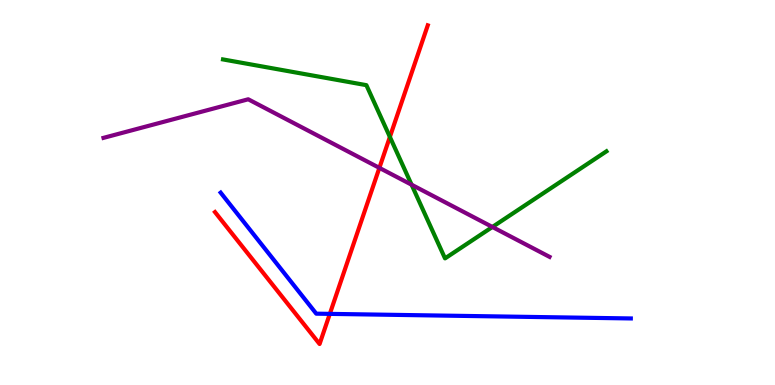[{'lines': ['blue', 'red'], 'intersections': [{'x': 4.26, 'y': 1.85}]}, {'lines': ['green', 'red'], 'intersections': [{'x': 5.03, 'y': 6.44}]}, {'lines': ['purple', 'red'], 'intersections': [{'x': 4.9, 'y': 5.64}]}, {'lines': ['blue', 'green'], 'intersections': []}, {'lines': ['blue', 'purple'], 'intersections': []}, {'lines': ['green', 'purple'], 'intersections': [{'x': 5.31, 'y': 5.2}, {'x': 6.35, 'y': 4.1}]}]